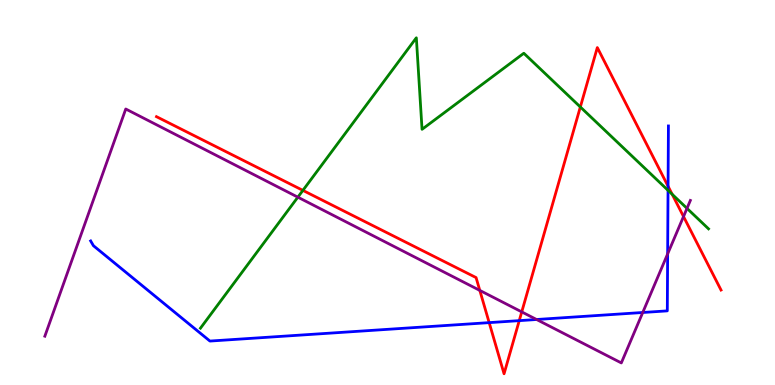[{'lines': ['blue', 'red'], 'intersections': [{'x': 6.31, 'y': 1.62}, {'x': 6.7, 'y': 1.67}, {'x': 8.62, 'y': 5.16}]}, {'lines': ['green', 'red'], 'intersections': [{'x': 3.91, 'y': 5.05}, {'x': 7.49, 'y': 7.22}, {'x': 8.67, 'y': 4.95}]}, {'lines': ['purple', 'red'], 'intersections': [{'x': 6.19, 'y': 2.46}, {'x': 6.73, 'y': 1.9}, {'x': 8.82, 'y': 4.38}]}, {'lines': ['blue', 'green'], 'intersections': [{'x': 8.62, 'y': 5.06}]}, {'lines': ['blue', 'purple'], 'intersections': [{'x': 6.92, 'y': 1.7}, {'x': 8.29, 'y': 1.88}, {'x': 8.61, 'y': 3.41}]}, {'lines': ['green', 'purple'], 'intersections': [{'x': 3.84, 'y': 4.88}, {'x': 8.86, 'y': 4.59}]}]